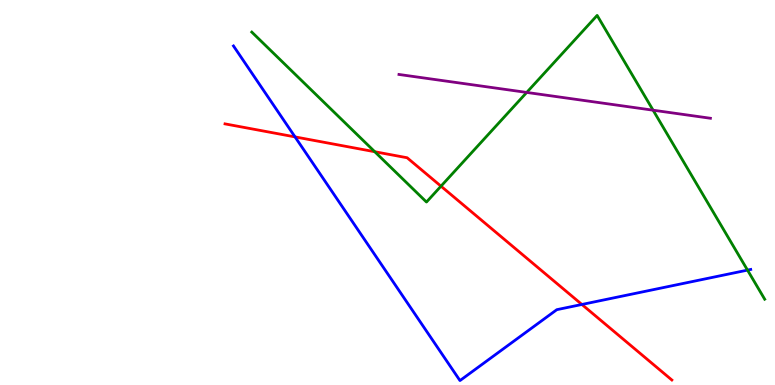[{'lines': ['blue', 'red'], 'intersections': [{'x': 3.81, 'y': 6.44}, {'x': 7.51, 'y': 2.09}]}, {'lines': ['green', 'red'], 'intersections': [{'x': 4.84, 'y': 6.06}, {'x': 5.69, 'y': 5.16}]}, {'lines': ['purple', 'red'], 'intersections': []}, {'lines': ['blue', 'green'], 'intersections': [{'x': 9.65, 'y': 2.98}]}, {'lines': ['blue', 'purple'], 'intersections': []}, {'lines': ['green', 'purple'], 'intersections': [{'x': 6.8, 'y': 7.6}, {'x': 8.43, 'y': 7.14}]}]